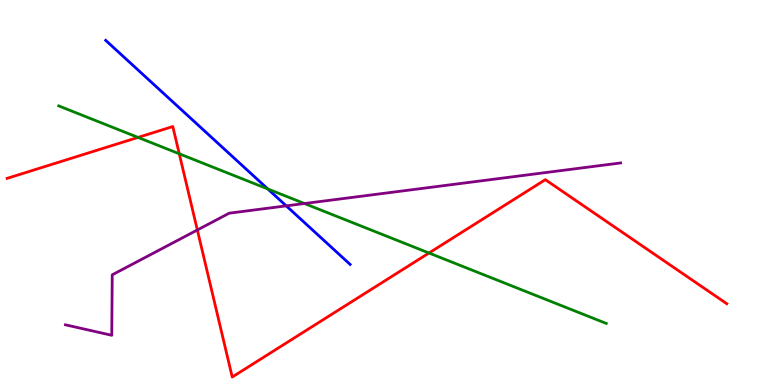[{'lines': ['blue', 'red'], 'intersections': []}, {'lines': ['green', 'red'], 'intersections': [{'x': 1.78, 'y': 6.43}, {'x': 2.31, 'y': 6.01}, {'x': 5.54, 'y': 3.43}]}, {'lines': ['purple', 'red'], 'intersections': [{'x': 2.55, 'y': 4.03}]}, {'lines': ['blue', 'green'], 'intersections': [{'x': 3.46, 'y': 5.09}]}, {'lines': ['blue', 'purple'], 'intersections': [{'x': 3.69, 'y': 4.65}]}, {'lines': ['green', 'purple'], 'intersections': [{'x': 3.93, 'y': 4.71}]}]